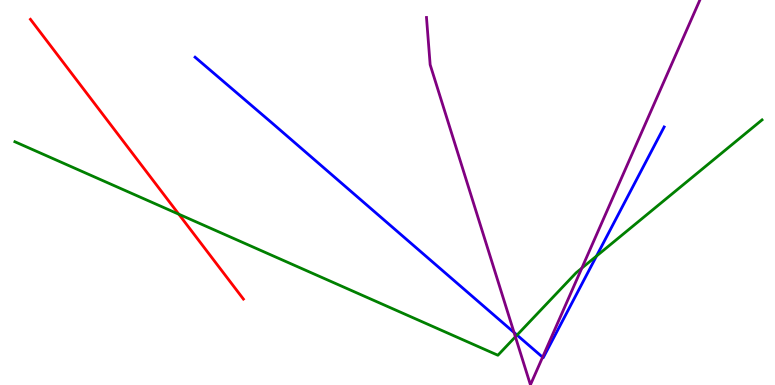[{'lines': ['blue', 'red'], 'intersections': []}, {'lines': ['green', 'red'], 'intersections': [{'x': 2.31, 'y': 4.44}]}, {'lines': ['purple', 'red'], 'intersections': []}, {'lines': ['blue', 'green'], 'intersections': [{'x': 6.67, 'y': 1.3}, {'x': 7.7, 'y': 3.35}]}, {'lines': ['blue', 'purple'], 'intersections': [{'x': 6.63, 'y': 1.36}, {'x': 7.0, 'y': 0.722}]}, {'lines': ['green', 'purple'], 'intersections': [{'x': 6.65, 'y': 1.25}, {'x': 7.51, 'y': 3.04}]}]